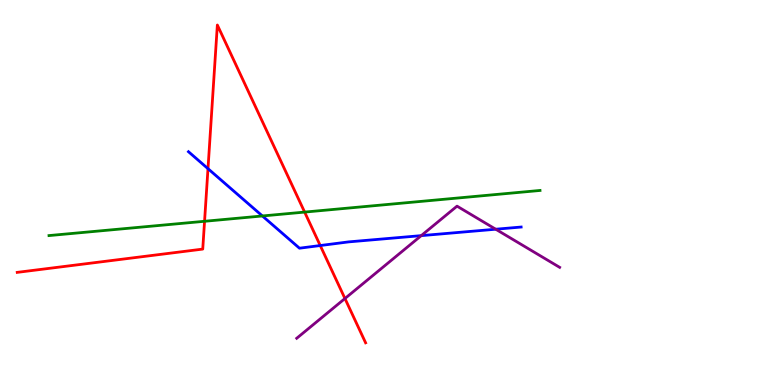[{'lines': ['blue', 'red'], 'intersections': [{'x': 2.68, 'y': 5.62}, {'x': 4.13, 'y': 3.62}]}, {'lines': ['green', 'red'], 'intersections': [{'x': 2.64, 'y': 4.25}, {'x': 3.93, 'y': 4.49}]}, {'lines': ['purple', 'red'], 'intersections': [{'x': 4.45, 'y': 2.25}]}, {'lines': ['blue', 'green'], 'intersections': [{'x': 3.39, 'y': 4.39}]}, {'lines': ['blue', 'purple'], 'intersections': [{'x': 5.44, 'y': 3.88}, {'x': 6.4, 'y': 4.05}]}, {'lines': ['green', 'purple'], 'intersections': []}]